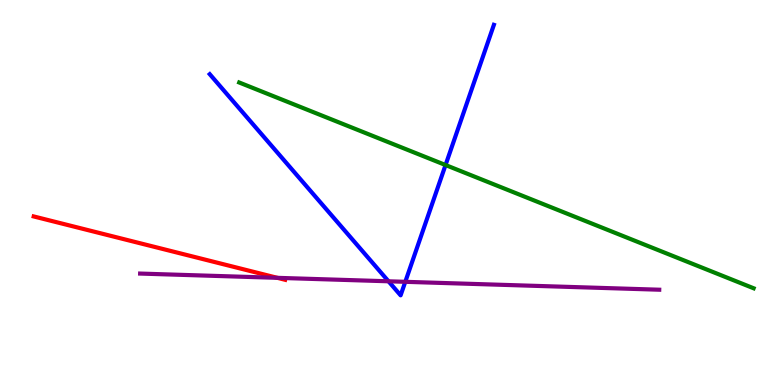[{'lines': ['blue', 'red'], 'intersections': []}, {'lines': ['green', 'red'], 'intersections': []}, {'lines': ['purple', 'red'], 'intersections': [{'x': 3.58, 'y': 2.78}]}, {'lines': ['blue', 'green'], 'intersections': [{'x': 5.75, 'y': 5.71}]}, {'lines': ['blue', 'purple'], 'intersections': [{'x': 5.01, 'y': 2.69}, {'x': 5.23, 'y': 2.68}]}, {'lines': ['green', 'purple'], 'intersections': []}]